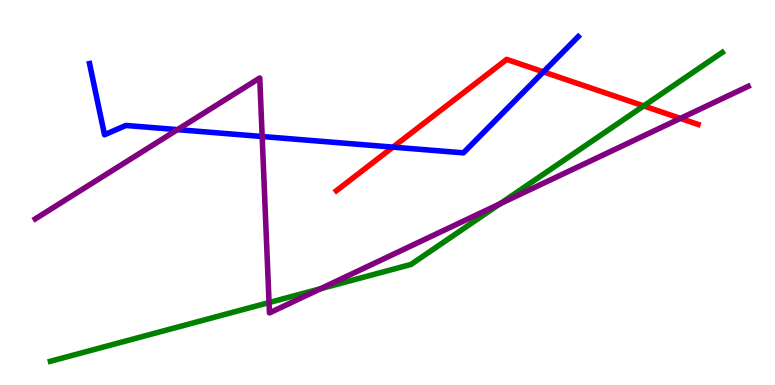[{'lines': ['blue', 'red'], 'intersections': [{'x': 5.07, 'y': 6.18}, {'x': 7.01, 'y': 8.13}]}, {'lines': ['green', 'red'], 'intersections': [{'x': 8.31, 'y': 7.25}]}, {'lines': ['purple', 'red'], 'intersections': [{'x': 8.78, 'y': 6.92}]}, {'lines': ['blue', 'green'], 'intersections': []}, {'lines': ['blue', 'purple'], 'intersections': [{'x': 2.29, 'y': 6.63}, {'x': 3.38, 'y': 6.45}]}, {'lines': ['green', 'purple'], 'intersections': [{'x': 3.47, 'y': 2.14}, {'x': 4.14, 'y': 2.5}, {'x': 6.45, 'y': 4.71}]}]